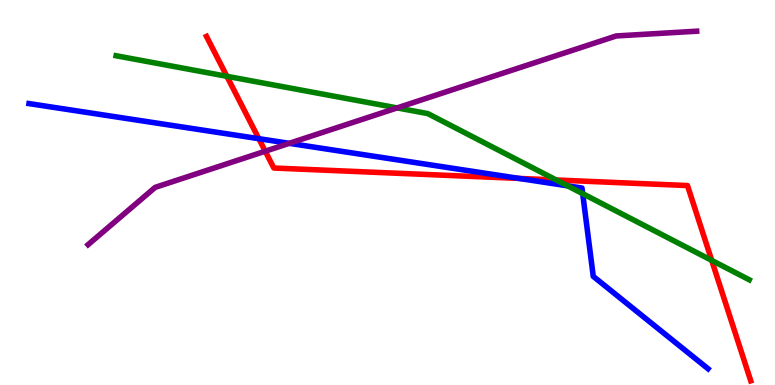[{'lines': ['blue', 'red'], 'intersections': [{'x': 3.34, 'y': 6.4}, {'x': 6.7, 'y': 5.37}]}, {'lines': ['green', 'red'], 'intersections': [{'x': 2.93, 'y': 8.02}, {'x': 7.18, 'y': 5.32}, {'x': 9.18, 'y': 3.24}]}, {'lines': ['purple', 'red'], 'intersections': [{'x': 3.42, 'y': 6.07}]}, {'lines': ['blue', 'green'], 'intersections': [{'x': 7.32, 'y': 5.17}, {'x': 7.52, 'y': 4.97}]}, {'lines': ['blue', 'purple'], 'intersections': [{'x': 3.73, 'y': 6.28}]}, {'lines': ['green', 'purple'], 'intersections': [{'x': 5.12, 'y': 7.2}]}]